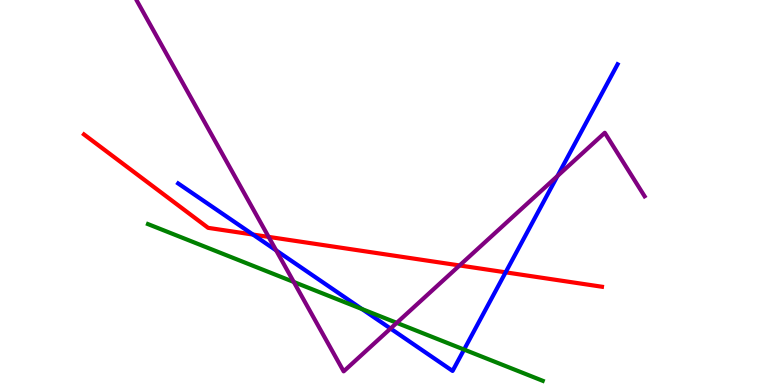[{'lines': ['blue', 'red'], 'intersections': [{'x': 3.26, 'y': 3.91}, {'x': 6.52, 'y': 2.93}]}, {'lines': ['green', 'red'], 'intersections': []}, {'lines': ['purple', 'red'], 'intersections': [{'x': 3.47, 'y': 3.85}, {'x': 5.93, 'y': 3.11}]}, {'lines': ['blue', 'green'], 'intersections': [{'x': 4.67, 'y': 1.97}, {'x': 5.99, 'y': 0.92}]}, {'lines': ['blue', 'purple'], 'intersections': [{'x': 3.56, 'y': 3.5}, {'x': 5.04, 'y': 1.47}, {'x': 7.19, 'y': 5.43}]}, {'lines': ['green', 'purple'], 'intersections': [{'x': 3.79, 'y': 2.68}, {'x': 5.12, 'y': 1.61}]}]